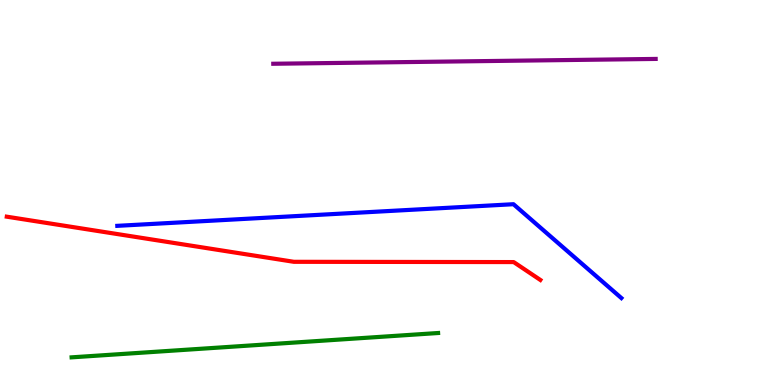[{'lines': ['blue', 'red'], 'intersections': []}, {'lines': ['green', 'red'], 'intersections': []}, {'lines': ['purple', 'red'], 'intersections': []}, {'lines': ['blue', 'green'], 'intersections': []}, {'lines': ['blue', 'purple'], 'intersections': []}, {'lines': ['green', 'purple'], 'intersections': []}]